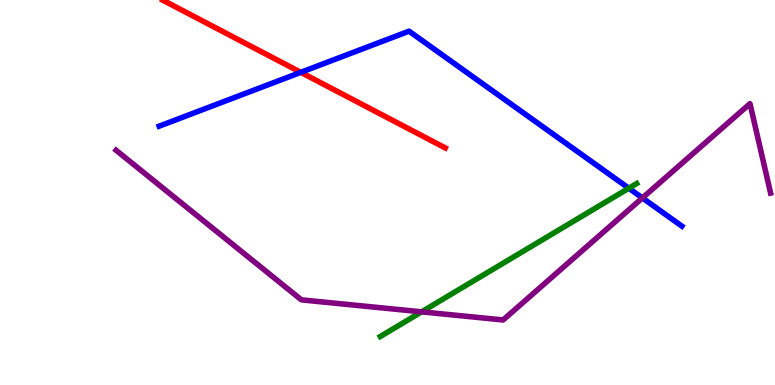[{'lines': ['blue', 'red'], 'intersections': [{'x': 3.88, 'y': 8.12}]}, {'lines': ['green', 'red'], 'intersections': []}, {'lines': ['purple', 'red'], 'intersections': []}, {'lines': ['blue', 'green'], 'intersections': [{'x': 8.11, 'y': 5.11}]}, {'lines': ['blue', 'purple'], 'intersections': [{'x': 8.29, 'y': 4.86}]}, {'lines': ['green', 'purple'], 'intersections': [{'x': 5.44, 'y': 1.9}]}]